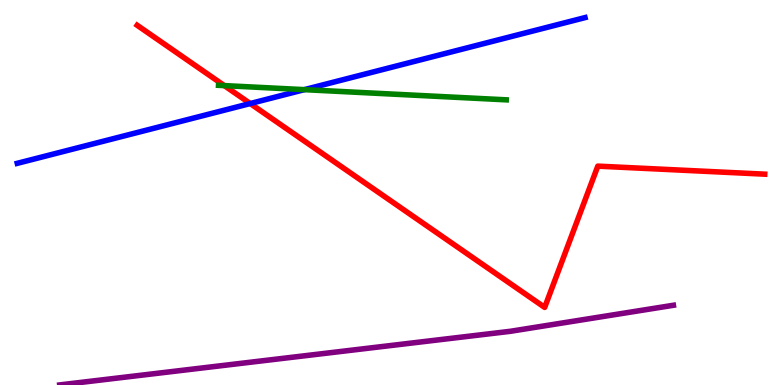[{'lines': ['blue', 'red'], 'intersections': [{'x': 3.23, 'y': 7.31}]}, {'lines': ['green', 'red'], 'intersections': [{'x': 2.89, 'y': 7.78}]}, {'lines': ['purple', 'red'], 'intersections': []}, {'lines': ['blue', 'green'], 'intersections': [{'x': 3.93, 'y': 7.67}]}, {'lines': ['blue', 'purple'], 'intersections': []}, {'lines': ['green', 'purple'], 'intersections': []}]